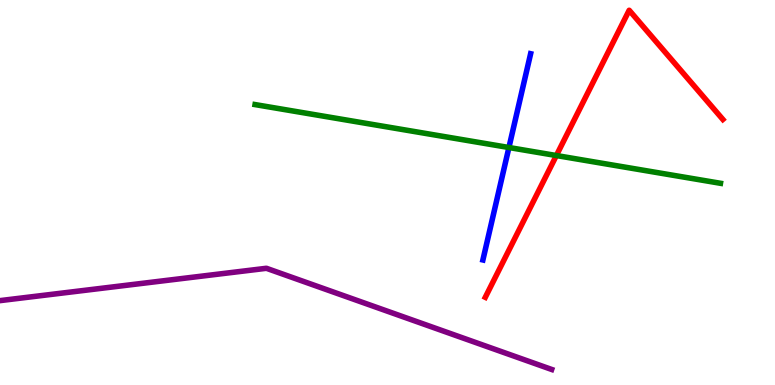[{'lines': ['blue', 'red'], 'intersections': []}, {'lines': ['green', 'red'], 'intersections': [{'x': 7.18, 'y': 5.96}]}, {'lines': ['purple', 'red'], 'intersections': []}, {'lines': ['blue', 'green'], 'intersections': [{'x': 6.57, 'y': 6.17}]}, {'lines': ['blue', 'purple'], 'intersections': []}, {'lines': ['green', 'purple'], 'intersections': []}]